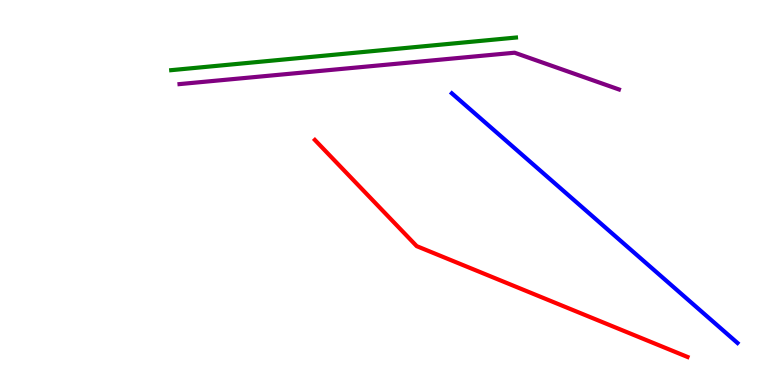[{'lines': ['blue', 'red'], 'intersections': []}, {'lines': ['green', 'red'], 'intersections': []}, {'lines': ['purple', 'red'], 'intersections': []}, {'lines': ['blue', 'green'], 'intersections': []}, {'lines': ['blue', 'purple'], 'intersections': []}, {'lines': ['green', 'purple'], 'intersections': []}]